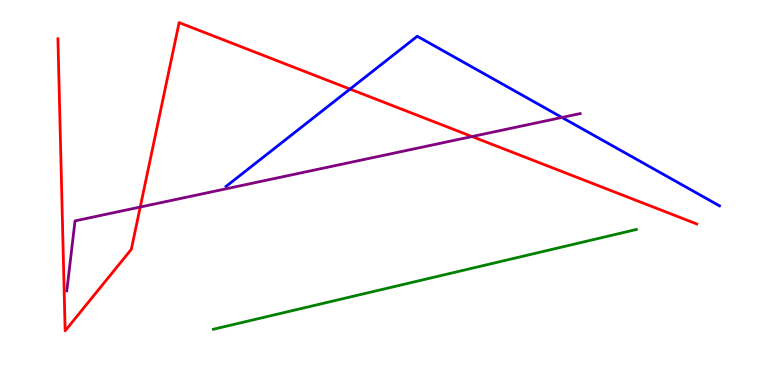[{'lines': ['blue', 'red'], 'intersections': [{'x': 4.52, 'y': 7.69}]}, {'lines': ['green', 'red'], 'intersections': []}, {'lines': ['purple', 'red'], 'intersections': [{'x': 1.81, 'y': 4.62}, {'x': 6.09, 'y': 6.45}]}, {'lines': ['blue', 'green'], 'intersections': []}, {'lines': ['blue', 'purple'], 'intersections': [{'x': 7.25, 'y': 6.95}]}, {'lines': ['green', 'purple'], 'intersections': []}]